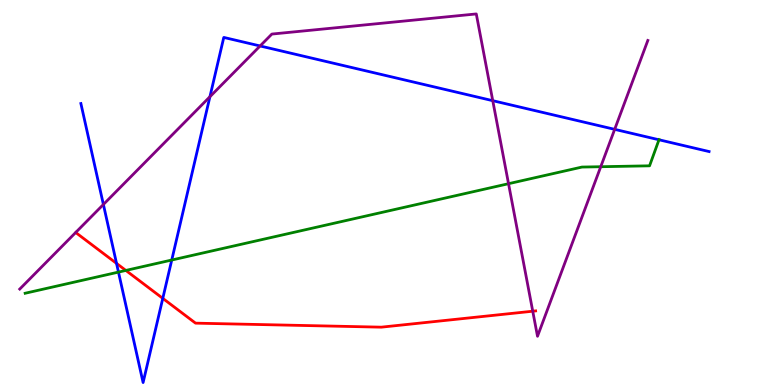[{'lines': ['blue', 'red'], 'intersections': [{'x': 1.5, 'y': 3.16}, {'x': 2.1, 'y': 2.25}]}, {'lines': ['green', 'red'], 'intersections': [{'x': 1.62, 'y': 2.98}]}, {'lines': ['purple', 'red'], 'intersections': [{'x': 6.87, 'y': 1.92}]}, {'lines': ['blue', 'green'], 'intersections': [{'x': 1.53, 'y': 2.93}, {'x': 2.22, 'y': 3.25}, {'x': 8.5, 'y': 6.37}]}, {'lines': ['blue', 'purple'], 'intersections': [{'x': 1.33, 'y': 4.69}, {'x': 2.71, 'y': 7.49}, {'x': 3.36, 'y': 8.81}, {'x': 6.36, 'y': 7.38}, {'x': 7.93, 'y': 6.64}]}, {'lines': ['green', 'purple'], 'intersections': [{'x': 6.56, 'y': 5.23}, {'x': 7.75, 'y': 5.67}]}]